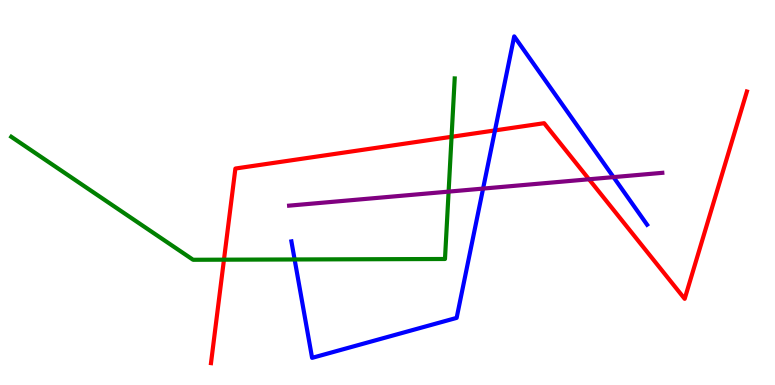[{'lines': ['blue', 'red'], 'intersections': [{'x': 6.39, 'y': 6.61}]}, {'lines': ['green', 'red'], 'intersections': [{'x': 2.89, 'y': 3.26}, {'x': 5.83, 'y': 6.45}]}, {'lines': ['purple', 'red'], 'intersections': [{'x': 7.6, 'y': 5.34}]}, {'lines': ['blue', 'green'], 'intersections': [{'x': 3.8, 'y': 3.26}]}, {'lines': ['blue', 'purple'], 'intersections': [{'x': 6.23, 'y': 5.1}, {'x': 7.92, 'y': 5.4}]}, {'lines': ['green', 'purple'], 'intersections': [{'x': 5.79, 'y': 5.02}]}]